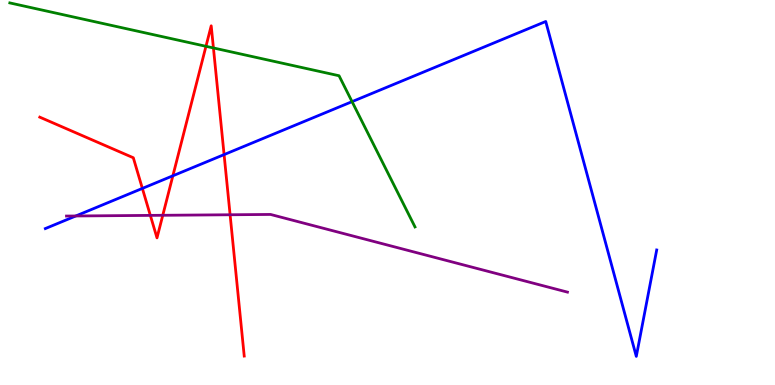[{'lines': ['blue', 'red'], 'intersections': [{'x': 1.84, 'y': 5.11}, {'x': 2.23, 'y': 5.43}, {'x': 2.89, 'y': 5.98}]}, {'lines': ['green', 'red'], 'intersections': [{'x': 2.66, 'y': 8.8}, {'x': 2.75, 'y': 8.75}]}, {'lines': ['purple', 'red'], 'intersections': [{'x': 1.94, 'y': 4.41}, {'x': 2.1, 'y': 4.41}, {'x': 2.97, 'y': 4.42}]}, {'lines': ['blue', 'green'], 'intersections': [{'x': 4.54, 'y': 7.36}]}, {'lines': ['blue', 'purple'], 'intersections': [{'x': 0.978, 'y': 4.39}]}, {'lines': ['green', 'purple'], 'intersections': []}]